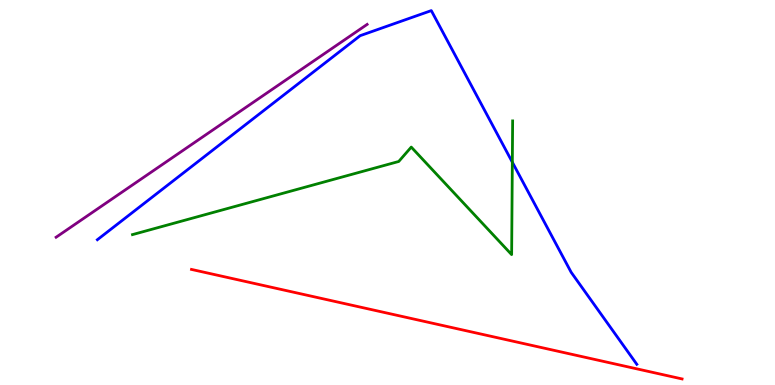[{'lines': ['blue', 'red'], 'intersections': []}, {'lines': ['green', 'red'], 'intersections': []}, {'lines': ['purple', 'red'], 'intersections': []}, {'lines': ['blue', 'green'], 'intersections': [{'x': 6.61, 'y': 5.79}]}, {'lines': ['blue', 'purple'], 'intersections': []}, {'lines': ['green', 'purple'], 'intersections': []}]